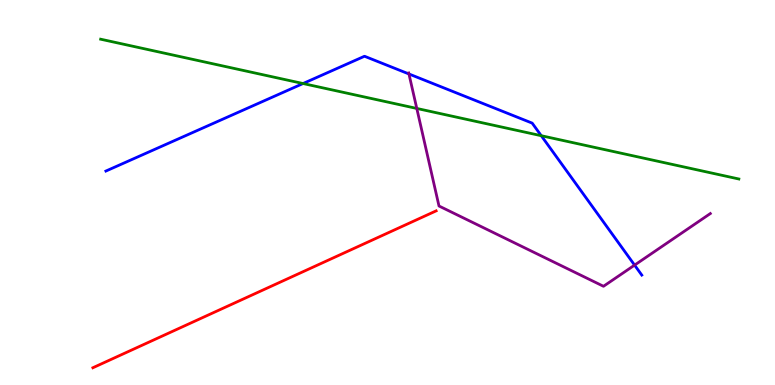[{'lines': ['blue', 'red'], 'intersections': []}, {'lines': ['green', 'red'], 'intersections': []}, {'lines': ['purple', 'red'], 'intersections': []}, {'lines': ['blue', 'green'], 'intersections': [{'x': 3.91, 'y': 7.83}, {'x': 6.98, 'y': 6.48}]}, {'lines': ['blue', 'purple'], 'intersections': [{'x': 5.28, 'y': 8.08}, {'x': 8.19, 'y': 3.11}]}, {'lines': ['green', 'purple'], 'intersections': [{'x': 5.38, 'y': 7.18}]}]